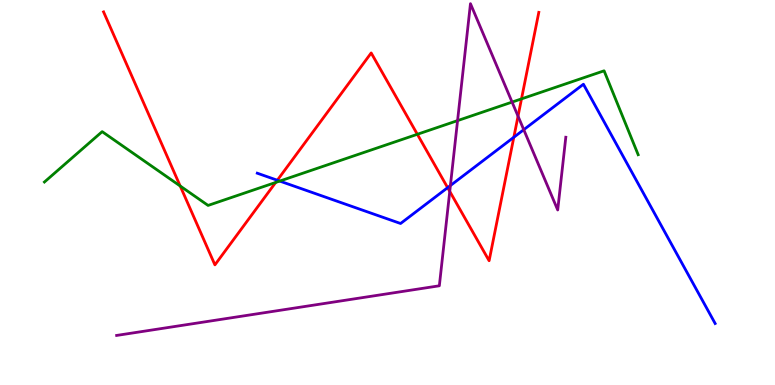[{'lines': ['blue', 'red'], 'intersections': [{'x': 3.58, 'y': 5.32}, {'x': 5.78, 'y': 5.13}, {'x': 6.63, 'y': 6.44}]}, {'lines': ['green', 'red'], 'intersections': [{'x': 2.33, 'y': 5.17}, {'x': 3.56, 'y': 5.26}, {'x': 5.39, 'y': 6.51}, {'x': 6.73, 'y': 7.43}]}, {'lines': ['purple', 'red'], 'intersections': [{'x': 5.8, 'y': 5.03}, {'x': 6.68, 'y': 6.98}]}, {'lines': ['blue', 'green'], 'intersections': [{'x': 3.61, 'y': 5.3}]}, {'lines': ['blue', 'purple'], 'intersections': [{'x': 5.81, 'y': 5.18}, {'x': 6.76, 'y': 6.63}]}, {'lines': ['green', 'purple'], 'intersections': [{'x': 5.9, 'y': 6.87}, {'x': 6.61, 'y': 7.35}]}]